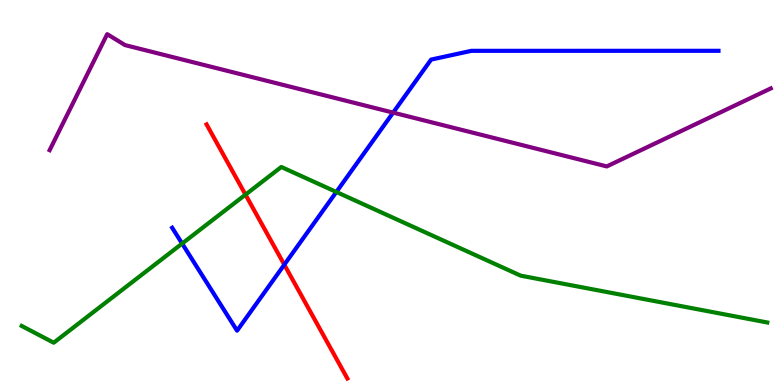[{'lines': ['blue', 'red'], 'intersections': [{'x': 3.67, 'y': 3.13}]}, {'lines': ['green', 'red'], 'intersections': [{'x': 3.17, 'y': 4.94}]}, {'lines': ['purple', 'red'], 'intersections': []}, {'lines': ['blue', 'green'], 'intersections': [{'x': 2.35, 'y': 3.67}, {'x': 4.34, 'y': 5.01}]}, {'lines': ['blue', 'purple'], 'intersections': [{'x': 5.07, 'y': 7.07}]}, {'lines': ['green', 'purple'], 'intersections': []}]